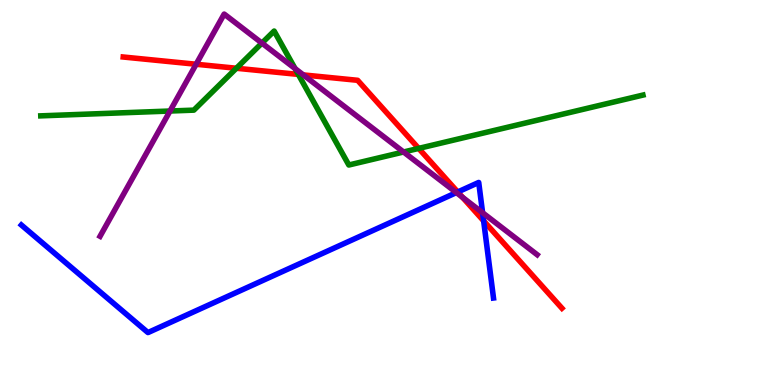[{'lines': ['blue', 'red'], 'intersections': [{'x': 5.91, 'y': 5.01}, {'x': 6.24, 'y': 4.26}]}, {'lines': ['green', 'red'], 'intersections': [{'x': 3.05, 'y': 8.23}, {'x': 3.85, 'y': 8.07}, {'x': 5.4, 'y': 6.15}]}, {'lines': ['purple', 'red'], 'intersections': [{'x': 2.53, 'y': 8.33}, {'x': 3.91, 'y': 8.05}, {'x': 5.97, 'y': 4.88}]}, {'lines': ['blue', 'green'], 'intersections': []}, {'lines': ['blue', 'purple'], 'intersections': [{'x': 5.89, 'y': 5.0}, {'x': 6.23, 'y': 4.47}]}, {'lines': ['green', 'purple'], 'intersections': [{'x': 2.19, 'y': 7.12}, {'x': 3.38, 'y': 8.88}, {'x': 3.81, 'y': 8.22}, {'x': 5.21, 'y': 6.05}]}]